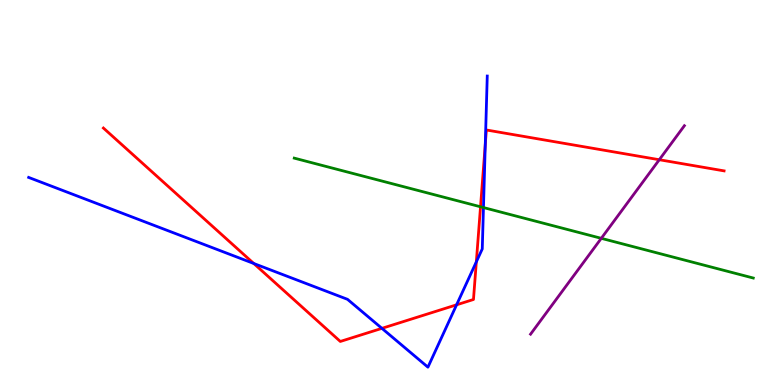[{'lines': ['blue', 'red'], 'intersections': [{'x': 3.27, 'y': 3.16}, {'x': 4.93, 'y': 1.47}, {'x': 5.89, 'y': 2.08}, {'x': 6.15, 'y': 3.2}, {'x': 6.26, 'y': 6.26}]}, {'lines': ['green', 'red'], 'intersections': [{'x': 6.2, 'y': 4.63}]}, {'lines': ['purple', 'red'], 'intersections': [{'x': 8.51, 'y': 5.85}]}, {'lines': ['blue', 'green'], 'intersections': [{'x': 6.24, 'y': 4.61}]}, {'lines': ['blue', 'purple'], 'intersections': []}, {'lines': ['green', 'purple'], 'intersections': [{'x': 7.76, 'y': 3.81}]}]